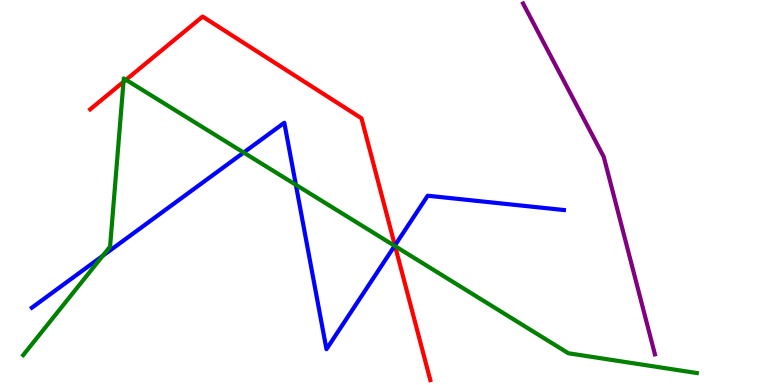[{'lines': ['blue', 'red'], 'intersections': [{'x': 5.1, 'y': 3.62}]}, {'lines': ['green', 'red'], 'intersections': [{'x': 1.59, 'y': 7.87}, {'x': 1.63, 'y': 7.93}, {'x': 5.1, 'y': 3.61}]}, {'lines': ['purple', 'red'], 'intersections': []}, {'lines': ['blue', 'green'], 'intersections': [{'x': 1.33, 'y': 3.36}, {'x': 3.14, 'y': 6.04}, {'x': 3.82, 'y': 5.2}, {'x': 5.09, 'y': 3.61}]}, {'lines': ['blue', 'purple'], 'intersections': []}, {'lines': ['green', 'purple'], 'intersections': []}]